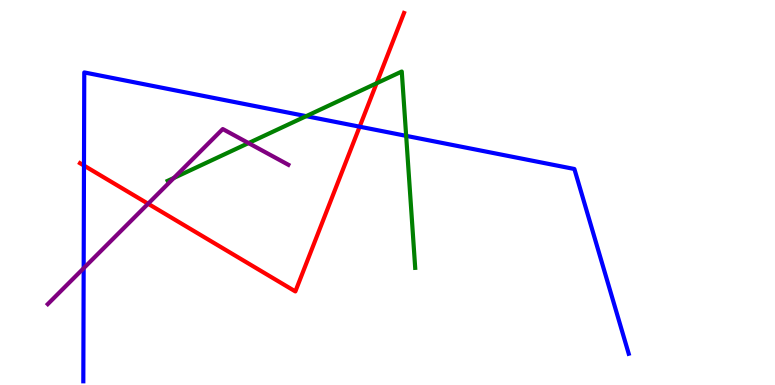[{'lines': ['blue', 'red'], 'intersections': [{'x': 1.08, 'y': 5.7}, {'x': 4.64, 'y': 6.71}]}, {'lines': ['green', 'red'], 'intersections': [{'x': 4.86, 'y': 7.84}]}, {'lines': ['purple', 'red'], 'intersections': [{'x': 1.91, 'y': 4.71}]}, {'lines': ['blue', 'green'], 'intersections': [{'x': 3.95, 'y': 6.98}, {'x': 5.24, 'y': 6.47}]}, {'lines': ['blue', 'purple'], 'intersections': [{'x': 1.08, 'y': 3.03}]}, {'lines': ['green', 'purple'], 'intersections': [{'x': 2.24, 'y': 5.38}, {'x': 3.21, 'y': 6.28}]}]